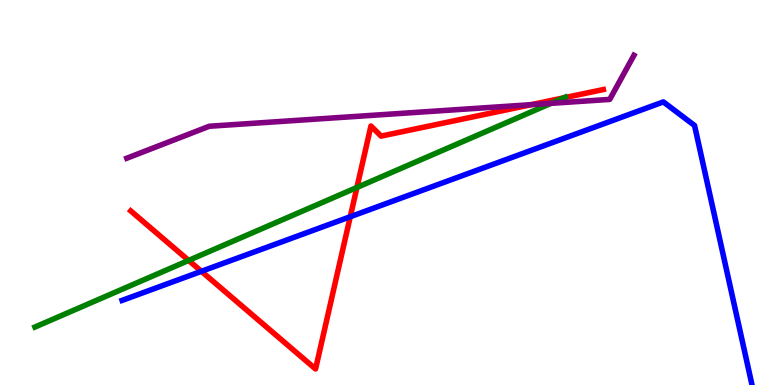[{'lines': ['blue', 'red'], 'intersections': [{'x': 2.6, 'y': 2.95}, {'x': 4.52, 'y': 4.37}]}, {'lines': ['green', 'red'], 'intersections': [{'x': 2.43, 'y': 3.24}, {'x': 4.61, 'y': 5.13}, {'x': 7.27, 'y': 7.46}]}, {'lines': ['purple', 'red'], 'intersections': [{'x': 6.85, 'y': 7.28}]}, {'lines': ['blue', 'green'], 'intersections': []}, {'lines': ['blue', 'purple'], 'intersections': []}, {'lines': ['green', 'purple'], 'intersections': [{'x': 7.11, 'y': 7.32}]}]